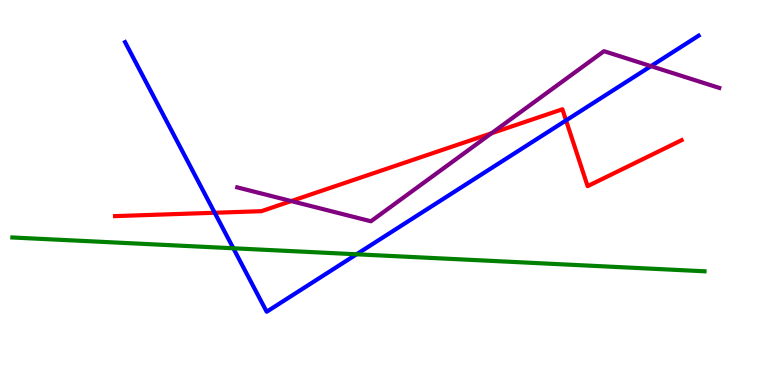[{'lines': ['blue', 'red'], 'intersections': [{'x': 2.77, 'y': 4.47}, {'x': 7.3, 'y': 6.87}]}, {'lines': ['green', 'red'], 'intersections': []}, {'lines': ['purple', 'red'], 'intersections': [{'x': 3.76, 'y': 4.78}, {'x': 6.34, 'y': 6.54}]}, {'lines': ['blue', 'green'], 'intersections': [{'x': 3.01, 'y': 3.55}, {'x': 4.6, 'y': 3.4}]}, {'lines': ['blue', 'purple'], 'intersections': [{'x': 8.4, 'y': 8.28}]}, {'lines': ['green', 'purple'], 'intersections': []}]